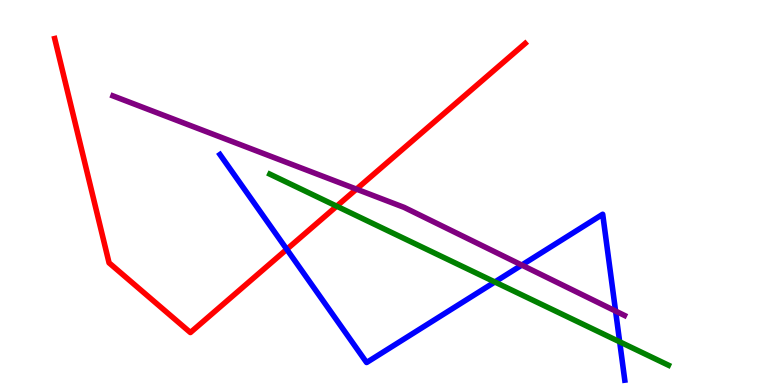[{'lines': ['blue', 'red'], 'intersections': [{'x': 3.7, 'y': 3.52}]}, {'lines': ['green', 'red'], 'intersections': [{'x': 4.34, 'y': 4.64}]}, {'lines': ['purple', 'red'], 'intersections': [{'x': 4.6, 'y': 5.09}]}, {'lines': ['blue', 'green'], 'intersections': [{'x': 6.39, 'y': 2.68}, {'x': 8.0, 'y': 1.12}]}, {'lines': ['blue', 'purple'], 'intersections': [{'x': 6.73, 'y': 3.11}, {'x': 7.94, 'y': 1.92}]}, {'lines': ['green', 'purple'], 'intersections': []}]